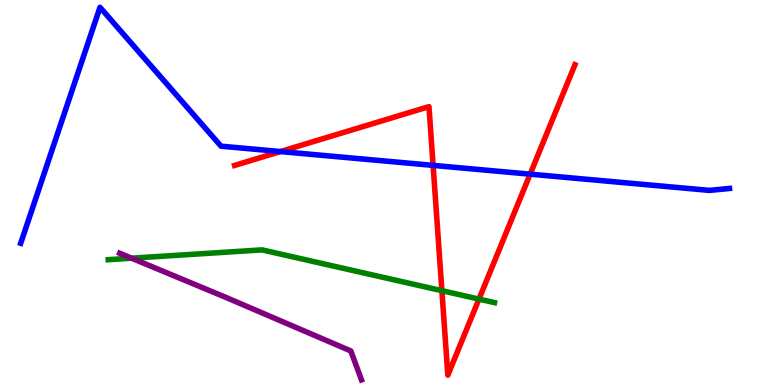[{'lines': ['blue', 'red'], 'intersections': [{'x': 3.62, 'y': 6.06}, {'x': 5.59, 'y': 5.7}, {'x': 6.84, 'y': 5.48}]}, {'lines': ['green', 'red'], 'intersections': [{'x': 5.7, 'y': 2.45}, {'x': 6.18, 'y': 2.23}]}, {'lines': ['purple', 'red'], 'intersections': []}, {'lines': ['blue', 'green'], 'intersections': []}, {'lines': ['blue', 'purple'], 'intersections': []}, {'lines': ['green', 'purple'], 'intersections': [{'x': 1.7, 'y': 3.29}]}]